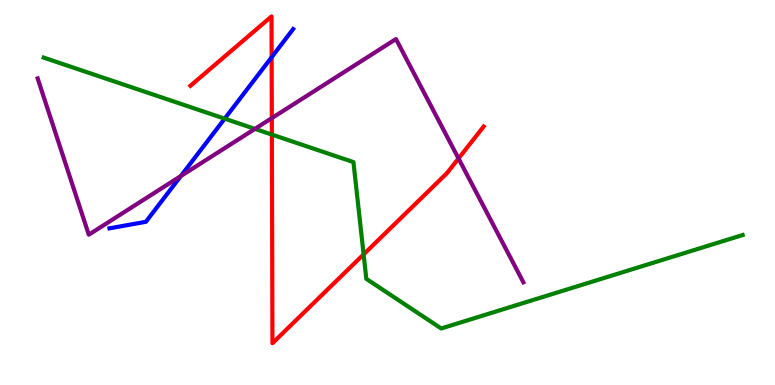[{'lines': ['blue', 'red'], 'intersections': [{'x': 3.51, 'y': 8.51}]}, {'lines': ['green', 'red'], 'intersections': [{'x': 3.51, 'y': 6.5}, {'x': 4.69, 'y': 3.39}]}, {'lines': ['purple', 'red'], 'intersections': [{'x': 3.51, 'y': 6.93}, {'x': 5.92, 'y': 5.88}]}, {'lines': ['blue', 'green'], 'intersections': [{'x': 2.9, 'y': 6.92}]}, {'lines': ['blue', 'purple'], 'intersections': [{'x': 2.33, 'y': 5.43}]}, {'lines': ['green', 'purple'], 'intersections': [{'x': 3.29, 'y': 6.65}]}]